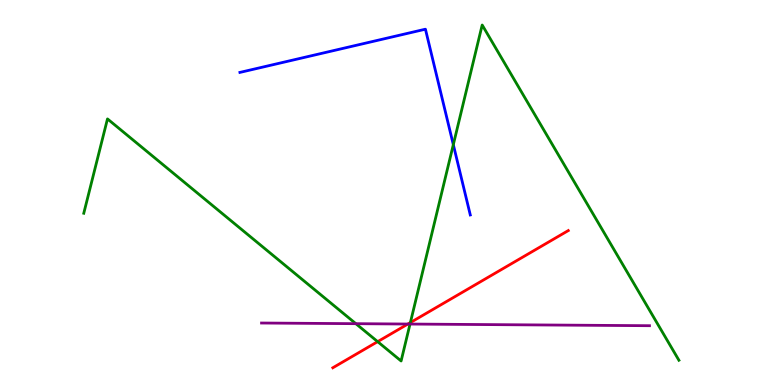[{'lines': ['blue', 'red'], 'intersections': []}, {'lines': ['green', 'red'], 'intersections': [{'x': 4.87, 'y': 1.13}, {'x': 5.3, 'y': 1.62}]}, {'lines': ['purple', 'red'], 'intersections': [{'x': 5.26, 'y': 1.58}]}, {'lines': ['blue', 'green'], 'intersections': [{'x': 5.85, 'y': 6.24}]}, {'lines': ['blue', 'purple'], 'intersections': []}, {'lines': ['green', 'purple'], 'intersections': [{'x': 4.59, 'y': 1.59}, {'x': 5.29, 'y': 1.58}]}]